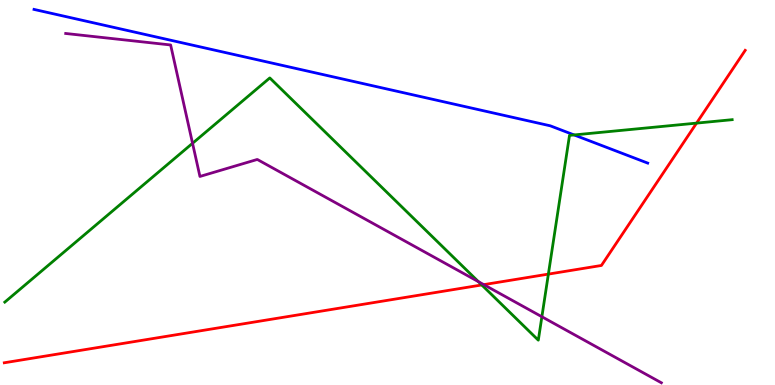[{'lines': ['blue', 'red'], 'intersections': []}, {'lines': ['green', 'red'], 'intersections': [{'x': 6.22, 'y': 2.6}, {'x': 7.08, 'y': 2.88}, {'x': 8.99, 'y': 6.8}]}, {'lines': ['purple', 'red'], 'intersections': [{'x': 6.24, 'y': 2.61}]}, {'lines': ['blue', 'green'], 'intersections': [{'x': 7.41, 'y': 6.5}]}, {'lines': ['blue', 'purple'], 'intersections': []}, {'lines': ['green', 'purple'], 'intersections': [{'x': 2.48, 'y': 6.28}, {'x': 6.17, 'y': 2.68}, {'x': 6.99, 'y': 1.77}]}]